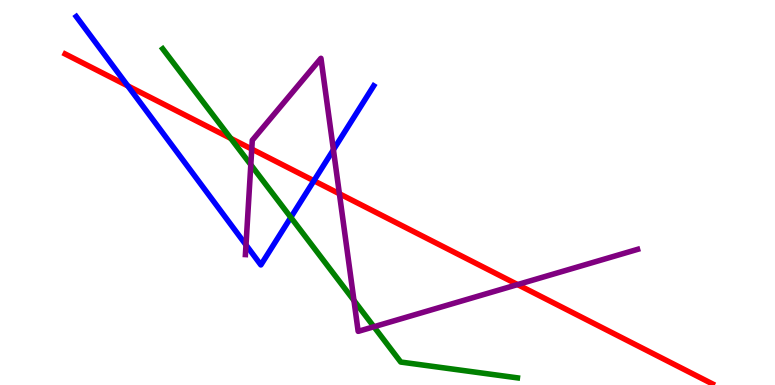[{'lines': ['blue', 'red'], 'intersections': [{'x': 1.65, 'y': 7.77}, {'x': 4.05, 'y': 5.31}]}, {'lines': ['green', 'red'], 'intersections': [{'x': 2.98, 'y': 6.41}]}, {'lines': ['purple', 'red'], 'intersections': [{'x': 3.25, 'y': 6.13}, {'x': 4.38, 'y': 4.97}, {'x': 6.68, 'y': 2.61}]}, {'lines': ['blue', 'green'], 'intersections': [{'x': 3.75, 'y': 4.35}]}, {'lines': ['blue', 'purple'], 'intersections': [{'x': 3.17, 'y': 3.64}, {'x': 4.3, 'y': 6.11}]}, {'lines': ['green', 'purple'], 'intersections': [{'x': 3.24, 'y': 5.72}, {'x': 4.57, 'y': 2.2}, {'x': 4.82, 'y': 1.51}]}]